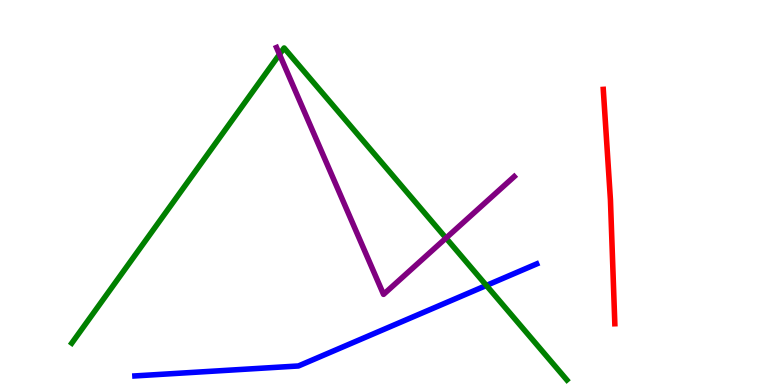[{'lines': ['blue', 'red'], 'intersections': []}, {'lines': ['green', 'red'], 'intersections': []}, {'lines': ['purple', 'red'], 'intersections': []}, {'lines': ['blue', 'green'], 'intersections': [{'x': 6.28, 'y': 2.59}]}, {'lines': ['blue', 'purple'], 'intersections': []}, {'lines': ['green', 'purple'], 'intersections': [{'x': 3.61, 'y': 8.59}, {'x': 5.75, 'y': 3.82}]}]